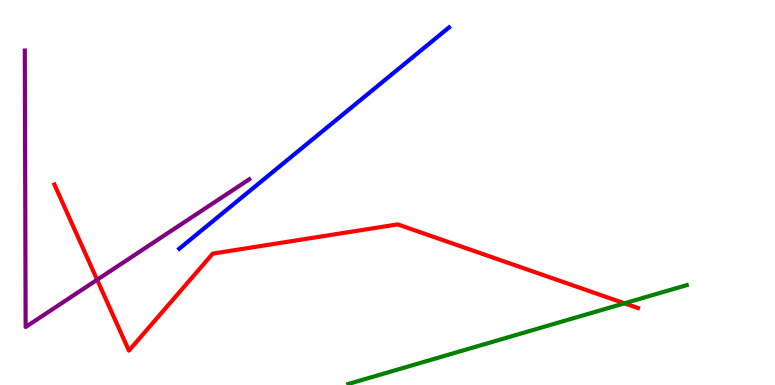[{'lines': ['blue', 'red'], 'intersections': []}, {'lines': ['green', 'red'], 'intersections': [{'x': 8.06, 'y': 2.12}]}, {'lines': ['purple', 'red'], 'intersections': [{'x': 1.25, 'y': 2.73}]}, {'lines': ['blue', 'green'], 'intersections': []}, {'lines': ['blue', 'purple'], 'intersections': []}, {'lines': ['green', 'purple'], 'intersections': []}]